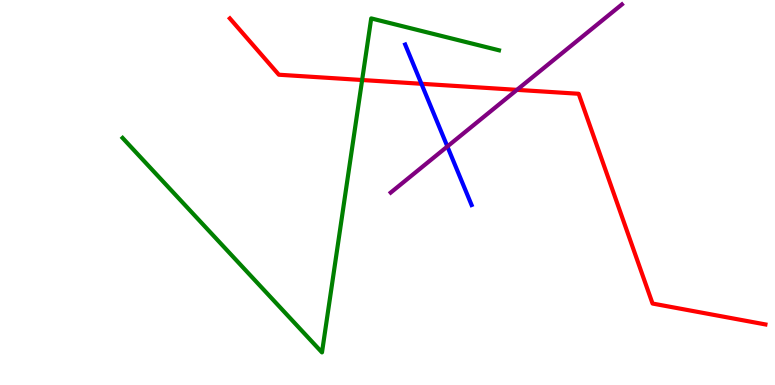[{'lines': ['blue', 'red'], 'intersections': [{'x': 5.44, 'y': 7.82}]}, {'lines': ['green', 'red'], 'intersections': [{'x': 4.67, 'y': 7.92}]}, {'lines': ['purple', 'red'], 'intersections': [{'x': 6.67, 'y': 7.67}]}, {'lines': ['blue', 'green'], 'intersections': []}, {'lines': ['blue', 'purple'], 'intersections': [{'x': 5.77, 'y': 6.2}]}, {'lines': ['green', 'purple'], 'intersections': []}]